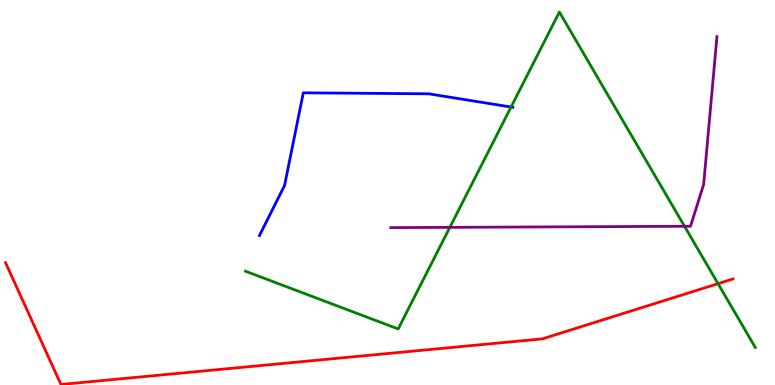[{'lines': ['blue', 'red'], 'intersections': []}, {'lines': ['green', 'red'], 'intersections': [{'x': 9.26, 'y': 2.63}]}, {'lines': ['purple', 'red'], 'intersections': []}, {'lines': ['blue', 'green'], 'intersections': [{'x': 6.59, 'y': 7.22}]}, {'lines': ['blue', 'purple'], 'intersections': []}, {'lines': ['green', 'purple'], 'intersections': [{'x': 5.8, 'y': 4.09}, {'x': 8.83, 'y': 4.12}]}]